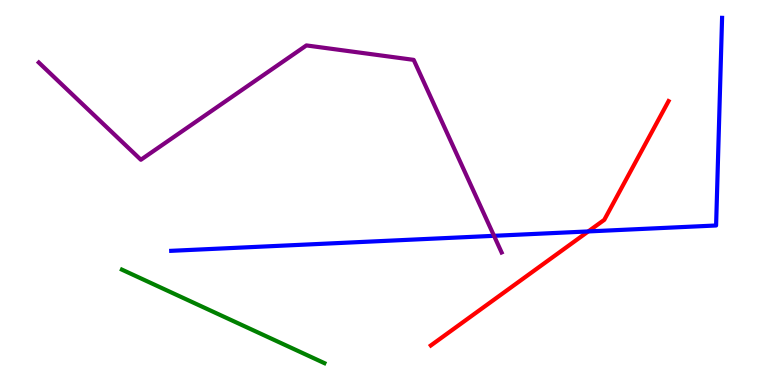[{'lines': ['blue', 'red'], 'intersections': [{'x': 7.59, 'y': 3.99}]}, {'lines': ['green', 'red'], 'intersections': []}, {'lines': ['purple', 'red'], 'intersections': []}, {'lines': ['blue', 'green'], 'intersections': []}, {'lines': ['blue', 'purple'], 'intersections': [{'x': 6.37, 'y': 3.87}]}, {'lines': ['green', 'purple'], 'intersections': []}]